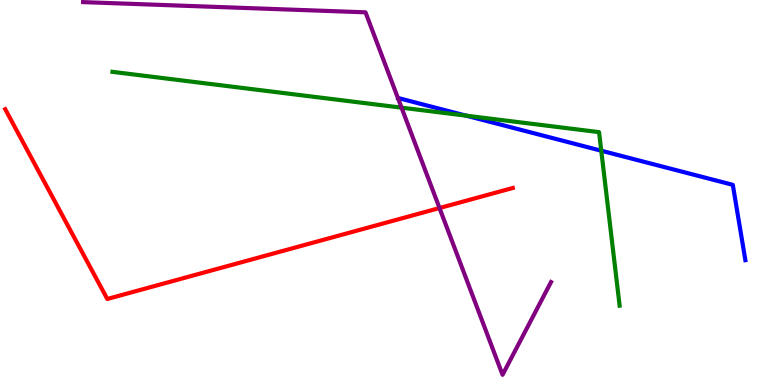[{'lines': ['blue', 'red'], 'intersections': []}, {'lines': ['green', 'red'], 'intersections': []}, {'lines': ['purple', 'red'], 'intersections': [{'x': 5.67, 'y': 4.6}]}, {'lines': ['blue', 'green'], 'intersections': [{'x': 6.01, 'y': 7.0}, {'x': 7.76, 'y': 6.09}]}, {'lines': ['blue', 'purple'], 'intersections': []}, {'lines': ['green', 'purple'], 'intersections': [{'x': 5.18, 'y': 7.2}]}]